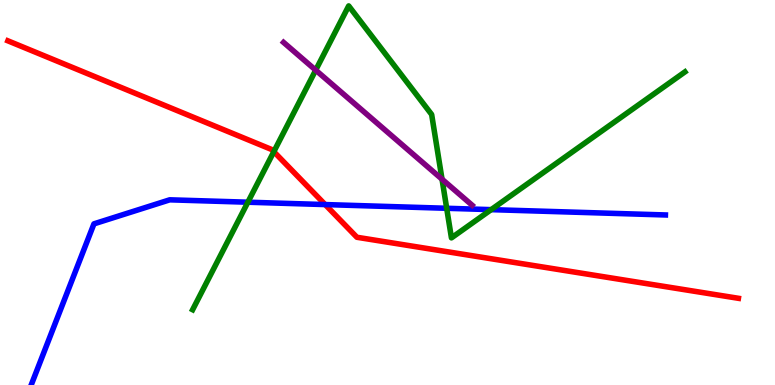[{'lines': ['blue', 'red'], 'intersections': [{'x': 4.2, 'y': 4.69}]}, {'lines': ['green', 'red'], 'intersections': [{'x': 3.53, 'y': 6.06}]}, {'lines': ['purple', 'red'], 'intersections': []}, {'lines': ['blue', 'green'], 'intersections': [{'x': 3.2, 'y': 4.75}, {'x': 5.76, 'y': 4.59}, {'x': 6.34, 'y': 4.55}]}, {'lines': ['blue', 'purple'], 'intersections': []}, {'lines': ['green', 'purple'], 'intersections': [{'x': 4.07, 'y': 8.18}, {'x': 5.7, 'y': 5.35}]}]